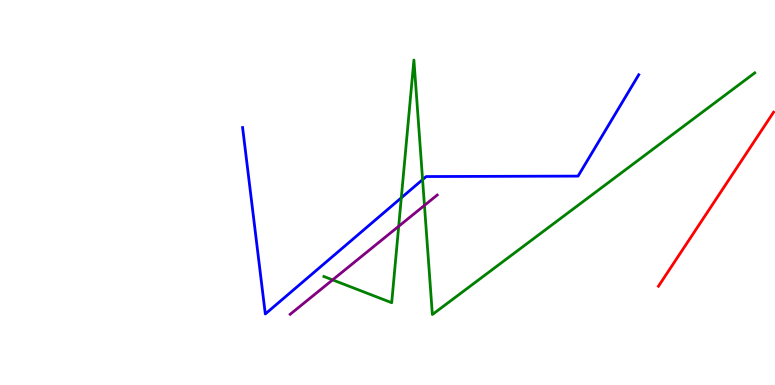[{'lines': ['blue', 'red'], 'intersections': []}, {'lines': ['green', 'red'], 'intersections': []}, {'lines': ['purple', 'red'], 'intersections': []}, {'lines': ['blue', 'green'], 'intersections': [{'x': 5.18, 'y': 4.86}, {'x': 5.45, 'y': 5.33}]}, {'lines': ['blue', 'purple'], 'intersections': []}, {'lines': ['green', 'purple'], 'intersections': [{'x': 4.29, 'y': 2.73}, {'x': 5.14, 'y': 4.12}, {'x': 5.48, 'y': 4.67}]}]